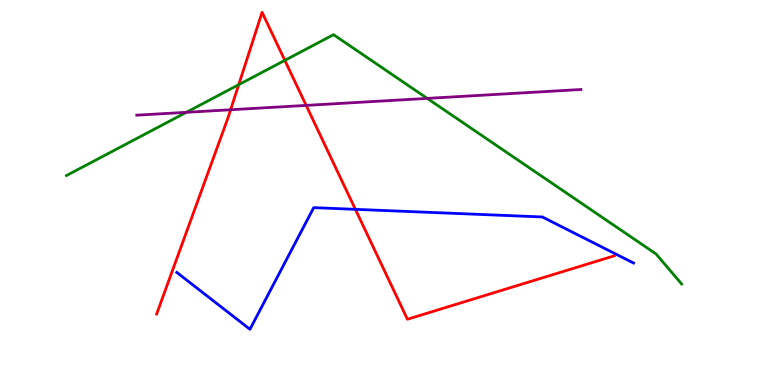[{'lines': ['blue', 'red'], 'intersections': [{'x': 4.59, 'y': 4.56}]}, {'lines': ['green', 'red'], 'intersections': [{'x': 3.08, 'y': 7.8}, {'x': 3.68, 'y': 8.43}]}, {'lines': ['purple', 'red'], 'intersections': [{'x': 2.98, 'y': 7.15}, {'x': 3.95, 'y': 7.26}]}, {'lines': ['blue', 'green'], 'intersections': []}, {'lines': ['blue', 'purple'], 'intersections': []}, {'lines': ['green', 'purple'], 'intersections': [{'x': 2.4, 'y': 7.08}, {'x': 5.51, 'y': 7.44}]}]